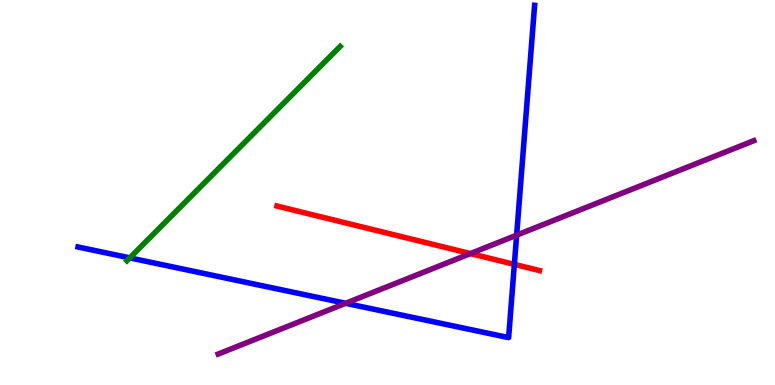[{'lines': ['blue', 'red'], 'intersections': [{'x': 6.64, 'y': 3.13}]}, {'lines': ['green', 'red'], 'intersections': []}, {'lines': ['purple', 'red'], 'intersections': [{'x': 6.07, 'y': 3.41}]}, {'lines': ['blue', 'green'], 'intersections': [{'x': 1.67, 'y': 3.3}]}, {'lines': ['blue', 'purple'], 'intersections': [{'x': 4.46, 'y': 2.12}, {'x': 6.67, 'y': 3.89}]}, {'lines': ['green', 'purple'], 'intersections': []}]